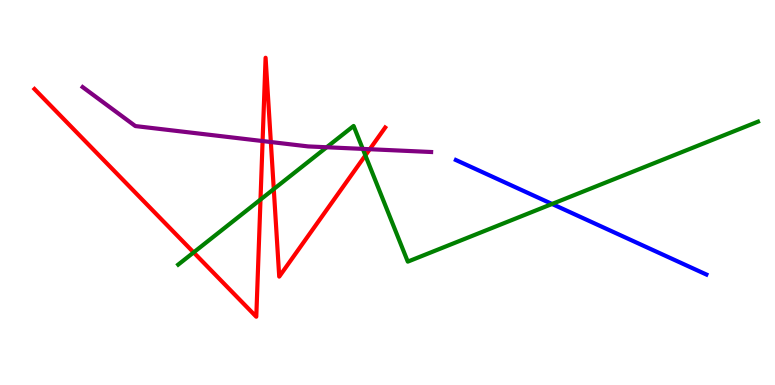[{'lines': ['blue', 'red'], 'intersections': []}, {'lines': ['green', 'red'], 'intersections': [{'x': 2.5, 'y': 3.44}, {'x': 3.36, 'y': 4.82}, {'x': 3.53, 'y': 5.09}, {'x': 4.71, 'y': 5.96}]}, {'lines': ['purple', 'red'], 'intersections': [{'x': 3.39, 'y': 6.34}, {'x': 3.49, 'y': 6.31}, {'x': 4.77, 'y': 6.12}]}, {'lines': ['blue', 'green'], 'intersections': [{'x': 7.12, 'y': 4.7}]}, {'lines': ['blue', 'purple'], 'intersections': []}, {'lines': ['green', 'purple'], 'intersections': [{'x': 4.22, 'y': 6.18}, {'x': 4.68, 'y': 6.13}]}]